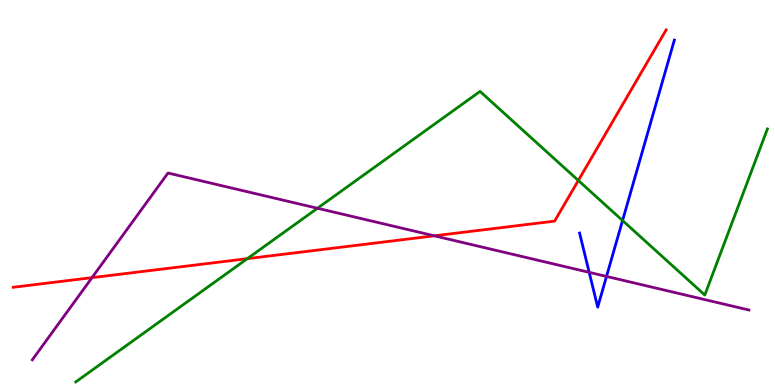[{'lines': ['blue', 'red'], 'intersections': []}, {'lines': ['green', 'red'], 'intersections': [{'x': 3.19, 'y': 3.28}, {'x': 7.46, 'y': 5.31}]}, {'lines': ['purple', 'red'], 'intersections': [{'x': 1.19, 'y': 2.79}, {'x': 5.6, 'y': 3.87}]}, {'lines': ['blue', 'green'], 'intersections': [{'x': 8.03, 'y': 4.27}]}, {'lines': ['blue', 'purple'], 'intersections': [{'x': 7.6, 'y': 2.93}, {'x': 7.83, 'y': 2.82}]}, {'lines': ['green', 'purple'], 'intersections': [{'x': 4.1, 'y': 4.59}]}]